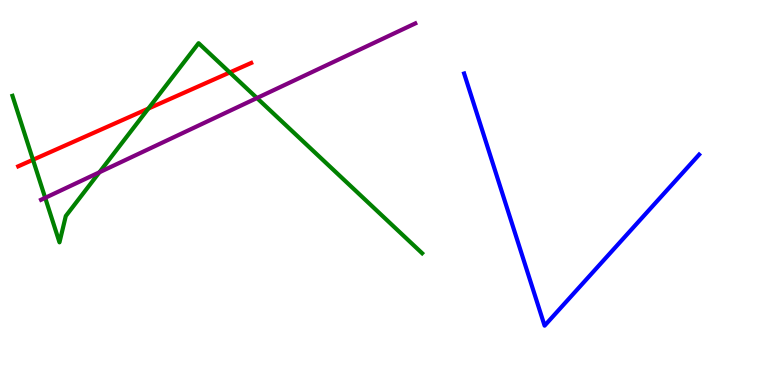[{'lines': ['blue', 'red'], 'intersections': []}, {'lines': ['green', 'red'], 'intersections': [{'x': 0.426, 'y': 5.85}, {'x': 1.91, 'y': 7.18}, {'x': 2.96, 'y': 8.12}]}, {'lines': ['purple', 'red'], 'intersections': []}, {'lines': ['blue', 'green'], 'intersections': []}, {'lines': ['blue', 'purple'], 'intersections': []}, {'lines': ['green', 'purple'], 'intersections': [{'x': 0.583, 'y': 4.86}, {'x': 1.28, 'y': 5.52}, {'x': 3.32, 'y': 7.45}]}]